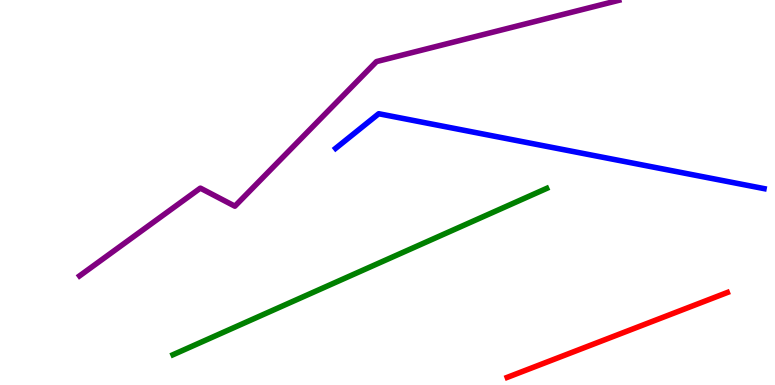[{'lines': ['blue', 'red'], 'intersections': []}, {'lines': ['green', 'red'], 'intersections': []}, {'lines': ['purple', 'red'], 'intersections': []}, {'lines': ['blue', 'green'], 'intersections': []}, {'lines': ['blue', 'purple'], 'intersections': []}, {'lines': ['green', 'purple'], 'intersections': []}]